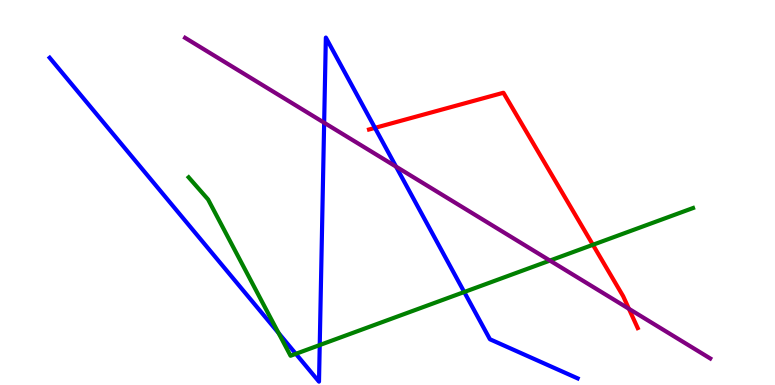[{'lines': ['blue', 'red'], 'intersections': [{'x': 4.84, 'y': 6.68}]}, {'lines': ['green', 'red'], 'intersections': [{'x': 7.65, 'y': 3.64}]}, {'lines': ['purple', 'red'], 'intersections': [{'x': 8.11, 'y': 1.98}]}, {'lines': ['blue', 'green'], 'intersections': [{'x': 3.59, 'y': 1.35}, {'x': 3.82, 'y': 0.81}, {'x': 4.13, 'y': 1.04}, {'x': 5.99, 'y': 2.42}]}, {'lines': ['blue', 'purple'], 'intersections': [{'x': 4.18, 'y': 6.81}, {'x': 5.11, 'y': 5.67}]}, {'lines': ['green', 'purple'], 'intersections': [{'x': 7.1, 'y': 3.23}]}]